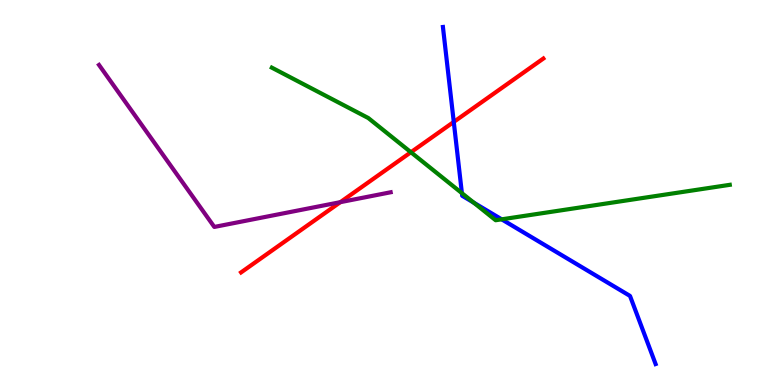[{'lines': ['blue', 'red'], 'intersections': [{'x': 5.86, 'y': 6.83}]}, {'lines': ['green', 'red'], 'intersections': [{'x': 5.3, 'y': 6.05}]}, {'lines': ['purple', 'red'], 'intersections': [{'x': 4.39, 'y': 4.75}]}, {'lines': ['blue', 'green'], 'intersections': [{'x': 5.96, 'y': 4.98}, {'x': 6.11, 'y': 4.74}, {'x': 6.47, 'y': 4.3}]}, {'lines': ['blue', 'purple'], 'intersections': []}, {'lines': ['green', 'purple'], 'intersections': []}]